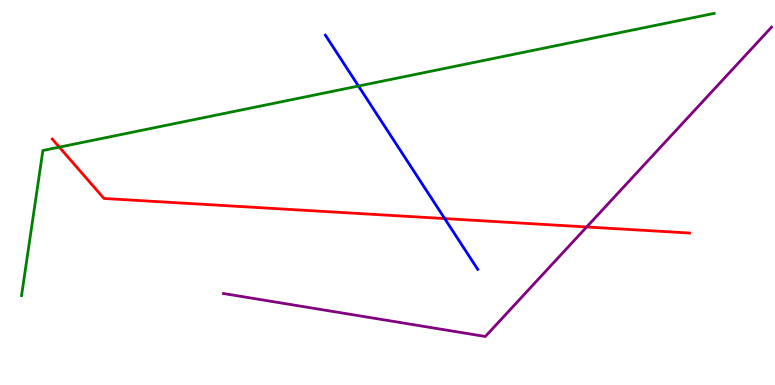[{'lines': ['blue', 'red'], 'intersections': [{'x': 5.74, 'y': 4.32}]}, {'lines': ['green', 'red'], 'intersections': [{'x': 0.765, 'y': 6.18}]}, {'lines': ['purple', 'red'], 'intersections': [{'x': 7.57, 'y': 4.1}]}, {'lines': ['blue', 'green'], 'intersections': [{'x': 4.63, 'y': 7.77}]}, {'lines': ['blue', 'purple'], 'intersections': []}, {'lines': ['green', 'purple'], 'intersections': []}]